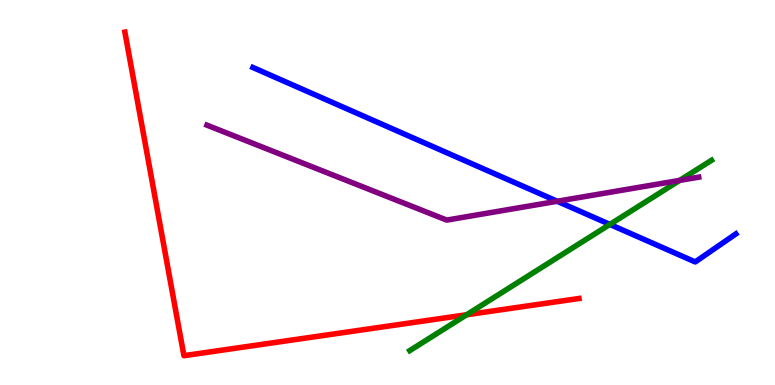[{'lines': ['blue', 'red'], 'intersections': []}, {'lines': ['green', 'red'], 'intersections': [{'x': 6.02, 'y': 1.82}]}, {'lines': ['purple', 'red'], 'intersections': []}, {'lines': ['blue', 'green'], 'intersections': [{'x': 7.87, 'y': 4.17}]}, {'lines': ['blue', 'purple'], 'intersections': [{'x': 7.19, 'y': 4.77}]}, {'lines': ['green', 'purple'], 'intersections': [{'x': 8.77, 'y': 5.31}]}]